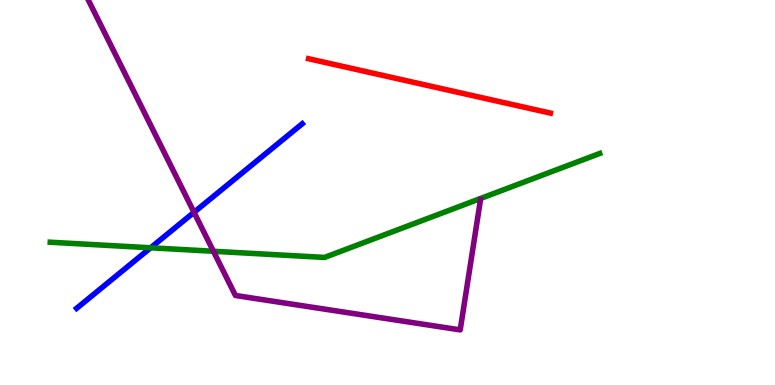[{'lines': ['blue', 'red'], 'intersections': []}, {'lines': ['green', 'red'], 'intersections': []}, {'lines': ['purple', 'red'], 'intersections': []}, {'lines': ['blue', 'green'], 'intersections': [{'x': 1.94, 'y': 3.56}]}, {'lines': ['blue', 'purple'], 'intersections': [{'x': 2.5, 'y': 4.49}]}, {'lines': ['green', 'purple'], 'intersections': [{'x': 2.75, 'y': 3.47}]}]